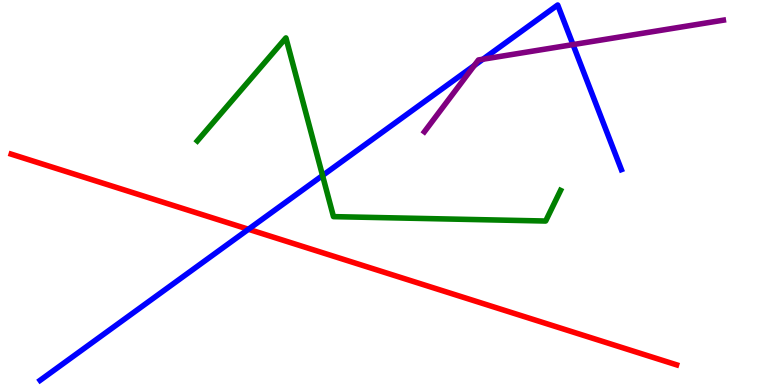[{'lines': ['blue', 'red'], 'intersections': [{'x': 3.21, 'y': 4.05}]}, {'lines': ['green', 'red'], 'intersections': []}, {'lines': ['purple', 'red'], 'intersections': []}, {'lines': ['blue', 'green'], 'intersections': [{'x': 4.16, 'y': 5.44}]}, {'lines': ['blue', 'purple'], 'intersections': [{'x': 6.12, 'y': 8.3}, {'x': 6.23, 'y': 8.46}, {'x': 7.39, 'y': 8.84}]}, {'lines': ['green', 'purple'], 'intersections': []}]